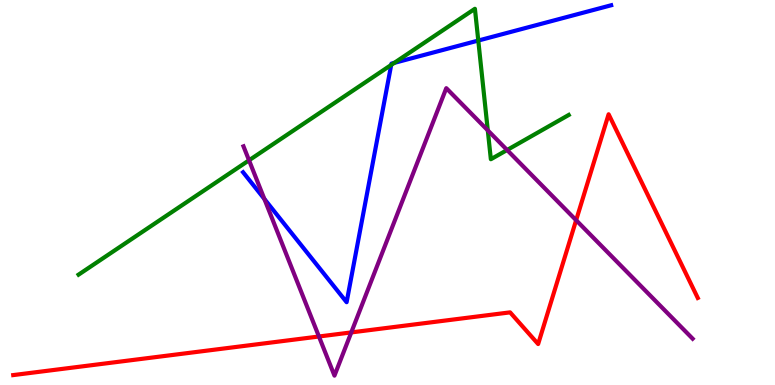[{'lines': ['blue', 'red'], 'intersections': []}, {'lines': ['green', 'red'], 'intersections': []}, {'lines': ['purple', 'red'], 'intersections': [{'x': 4.12, 'y': 1.26}, {'x': 4.53, 'y': 1.37}, {'x': 7.43, 'y': 4.28}]}, {'lines': ['blue', 'green'], 'intersections': [{'x': 5.05, 'y': 8.31}, {'x': 5.09, 'y': 8.37}, {'x': 6.17, 'y': 8.95}]}, {'lines': ['blue', 'purple'], 'intersections': [{'x': 3.41, 'y': 4.83}]}, {'lines': ['green', 'purple'], 'intersections': [{'x': 3.21, 'y': 5.84}, {'x': 6.29, 'y': 6.61}, {'x': 6.54, 'y': 6.1}]}]